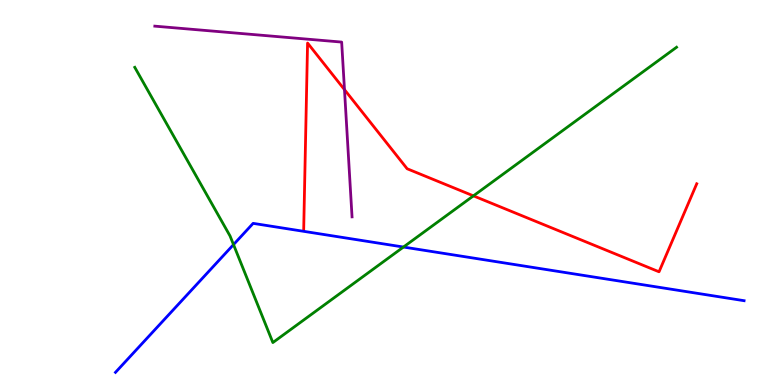[{'lines': ['blue', 'red'], 'intersections': []}, {'lines': ['green', 'red'], 'intersections': [{'x': 6.11, 'y': 4.91}]}, {'lines': ['purple', 'red'], 'intersections': [{'x': 4.44, 'y': 7.67}]}, {'lines': ['blue', 'green'], 'intersections': [{'x': 3.01, 'y': 3.65}, {'x': 5.21, 'y': 3.58}]}, {'lines': ['blue', 'purple'], 'intersections': []}, {'lines': ['green', 'purple'], 'intersections': []}]